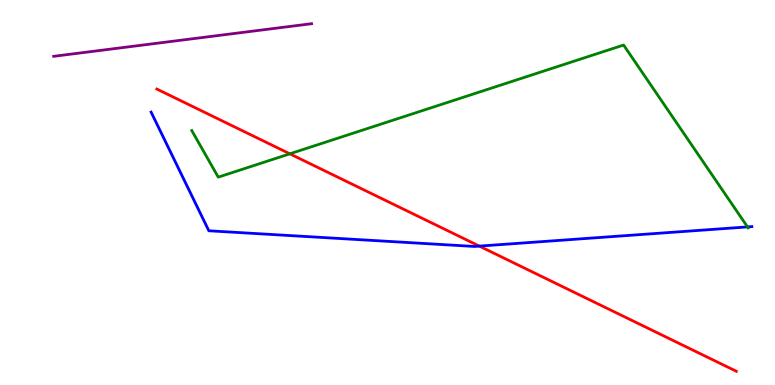[{'lines': ['blue', 'red'], 'intersections': [{'x': 6.18, 'y': 3.61}]}, {'lines': ['green', 'red'], 'intersections': [{'x': 3.74, 'y': 6.0}]}, {'lines': ['purple', 'red'], 'intersections': []}, {'lines': ['blue', 'green'], 'intersections': [{'x': 9.65, 'y': 4.11}]}, {'lines': ['blue', 'purple'], 'intersections': []}, {'lines': ['green', 'purple'], 'intersections': []}]